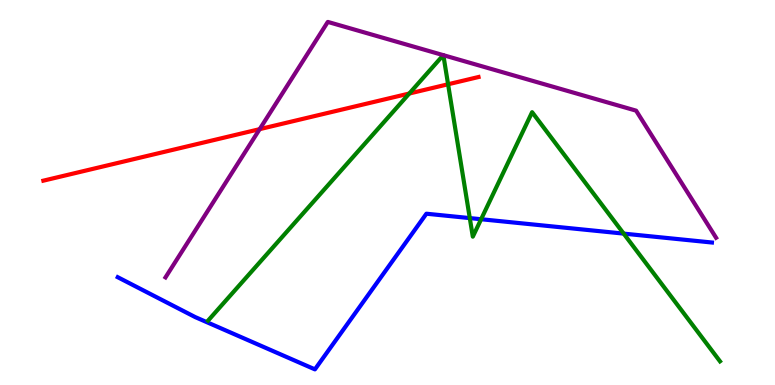[{'lines': ['blue', 'red'], 'intersections': []}, {'lines': ['green', 'red'], 'intersections': [{'x': 5.28, 'y': 7.57}, {'x': 5.78, 'y': 7.81}]}, {'lines': ['purple', 'red'], 'intersections': [{'x': 3.35, 'y': 6.65}]}, {'lines': ['blue', 'green'], 'intersections': [{'x': 6.06, 'y': 4.34}, {'x': 6.21, 'y': 4.31}, {'x': 8.05, 'y': 3.93}]}, {'lines': ['blue', 'purple'], 'intersections': []}, {'lines': ['green', 'purple'], 'intersections': [{'x': 5.72, 'y': 8.57}, {'x': 5.72, 'y': 8.57}]}]